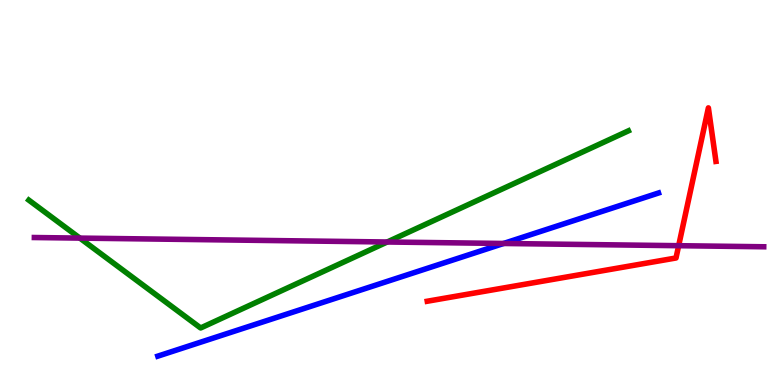[{'lines': ['blue', 'red'], 'intersections': []}, {'lines': ['green', 'red'], 'intersections': []}, {'lines': ['purple', 'red'], 'intersections': [{'x': 8.76, 'y': 3.62}]}, {'lines': ['blue', 'green'], 'intersections': []}, {'lines': ['blue', 'purple'], 'intersections': [{'x': 6.5, 'y': 3.68}]}, {'lines': ['green', 'purple'], 'intersections': [{'x': 1.03, 'y': 3.82}, {'x': 5.0, 'y': 3.71}]}]